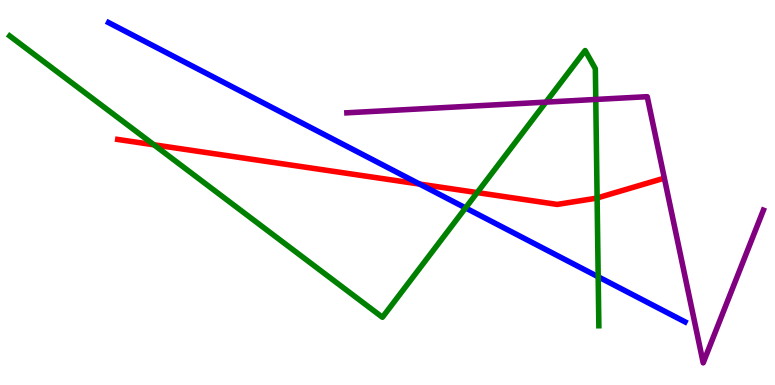[{'lines': ['blue', 'red'], 'intersections': [{'x': 5.41, 'y': 5.22}]}, {'lines': ['green', 'red'], 'intersections': [{'x': 1.99, 'y': 6.24}, {'x': 6.16, 'y': 5.0}, {'x': 7.7, 'y': 4.86}]}, {'lines': ['purple', 'red'], 'intersections': []}, {'lines': ['blue', 'green'], 'intersections': [{'x': 6.01, 'y': 4.6}, {'x': 7.72, 'y': 2.81}]}, {'lines': ['blue', 'purple'], 'intersections': []}, {'lines': ['green', 'purple'], 'intersections': [{'x': 7.04, 'y': 7.35}, {'x': 7.69, 'y': 7.42}]}]